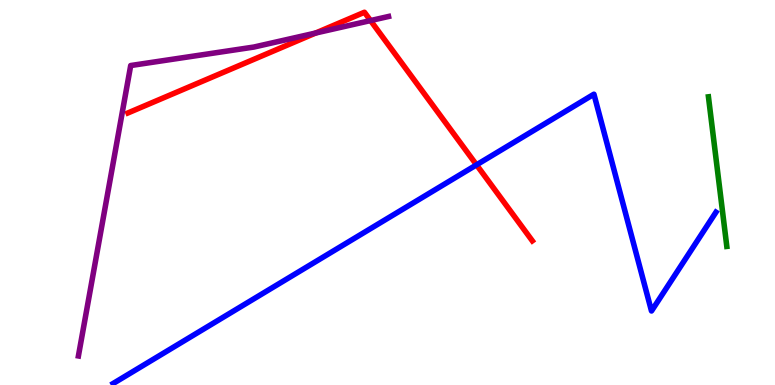[{'lines': ['blue', 'red'], 'intersections': [{'x': 6.15, 'y': 5.72}]}, {'lines': ['green', 'red'], 'intersections': []}, {'lines': ['purple', 'red'], 'intersections': [{'x': 4.07, 'y': 9.14}, {'x': 4.78, 'y': 9.47}]}, {'lines': ['blue', 'green'], 'intersections': []}, {'lines': ['blue', 'purple'], 'intersections': []}, {'lines': ['green', 'purple'], 'intersections': []}]